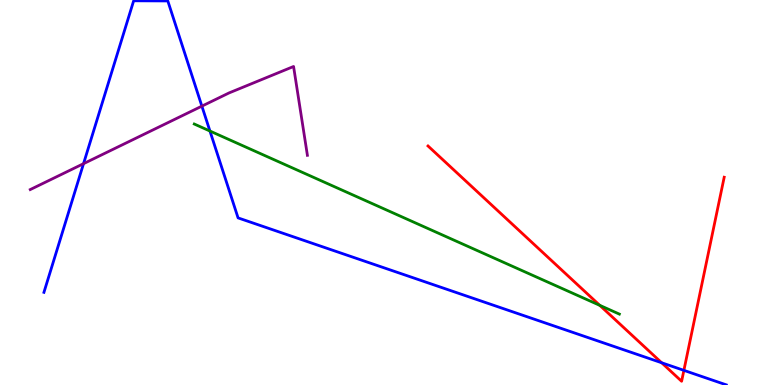[{'lines': ['blue', 'red'], 'intersections': [{'x': 8.54, 'y': 0.578}, {'x': 8.82, 'y': 0.38}]}, {'lines': ['green', 'red'], 'intersections': [{'x': 7.74, 'y': 2.07}]}, {'lines': ['purple', 'red'], 'intersections': []}, {'lines': ['blue', 'green'], 'intersections': [{'x': 2.71, 'y': 6.6}]}, {'lines': ['blue', 'purple'], 'intersections': [{'x': 1.08, 'y': 5.75}, {'x': 2.6, 'y': 7.24}]}, {'lines': ['green', 'purple'], 'intersections': []}]